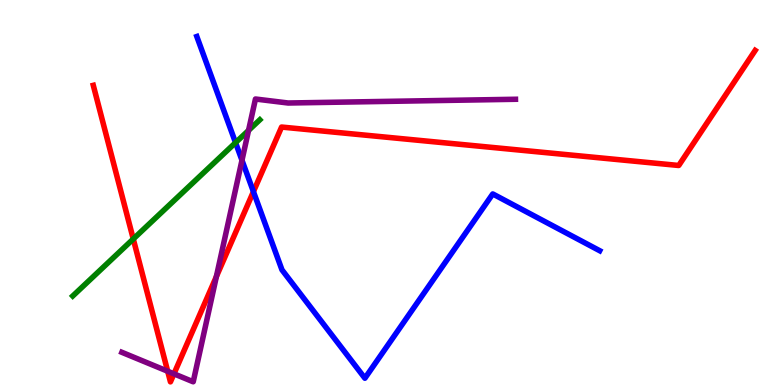[{'lines': ['blue', 'red'], 'intersections': [{'x': 3.27, 'y': 5.02}]}, {'lines': ['green', 'red'], 'intersections': [{'x': 1.72, 'y': 3.79}]}, {'lines': ['purple', 'red'], 'intersections': [{'x': 2.16, 'y': 0.357}, {'x': 2.24, 'y': 0.29}, {'x': 2.79, 'y': 2.82}]}, {'lines': ['blue', 'green'], 'intersections': [{'x': 3.04, 'y': 6.29}]}, {'lines': ['blue', 'purple'], 'intersections': [{'x': 3.12, 'y': 5.84}]}, {'lines': ['green', 'purple'], 'intersections': [{'x': 3.21, 'y': 6.61}]}]